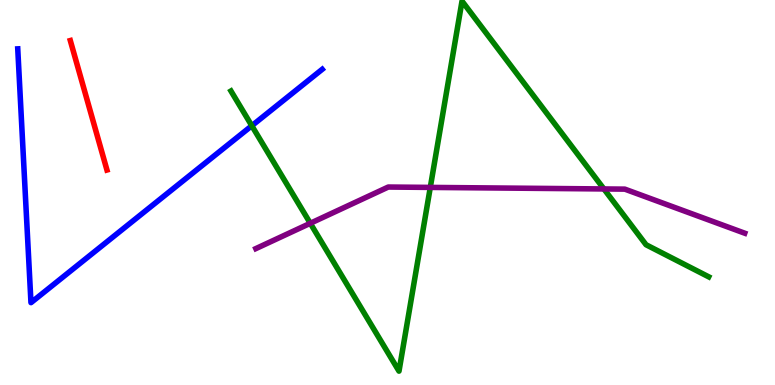[{'lines': ['blue', 'red'], 'intersections': []}, {'lines': ['green', 'red'], 'intersections': []}, {'lines': ['purple', 'red'], 'intersections': []}, {'lines': ['blue', 'green'], 'intersections': [{'x': 3.25, 'y': 6.73}]}, {'lines': ['blue', 'purple'], 'intersections': []}, {'lines': ['green', 'purple'], 'intersections': [{'x': 4.0, 'y': 4.2}, {'x': 5.55, 'y': 5.13}, {'x': 7.79, 'y': 5.09}]}]